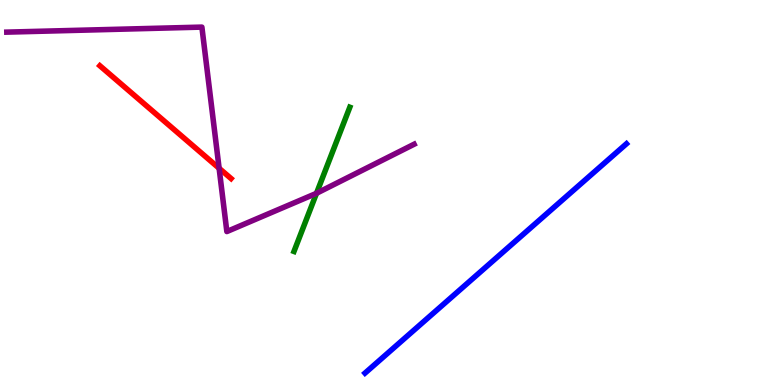[{'lines': ['blue', 'red'], 'intersections': []}, {'lines': ['green', 'red'], 'intersections': []}, {'lines': ['purple', 'red'], 'intersections': [{'x': 2.83, 'y': 5.63}]}, {'lines': ['blue', 'green'], 'intersections': []}, {'lines': ['blue', 'purple'], 'intersections': []}, {'lines': ['green', 'purple'], 'intersections': [{'x': 4.08, 'y': 4.98}]}]